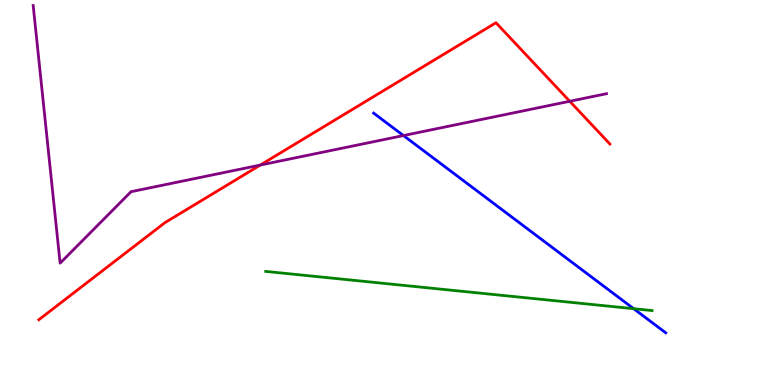[{'lines': ['blue', 'red'], 'intersections': []}, {'lines': ['green', 'red'], 'intersections': []}, {'lines': ['purple', 'red'], 'intersections': [{'x': 3.36, 'y': 5.71}, {'x': 7.35, 'y': 7.37}]}, {'lines': ['blue', 'green'], 'intersections': [{'x': 8.18, 'y': 1.98}]}, {'lines': ['blue', 'purple'], 'intersections': [{'x': 5.21, 'y': 6.48}]}, {'lines': ['green', 'purple'], 'intersections': []}]